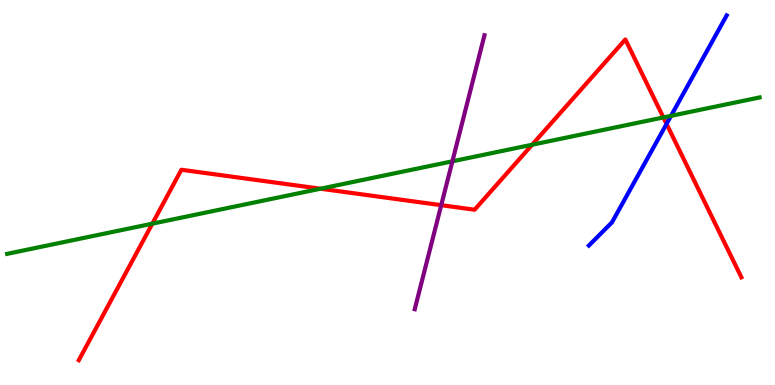[{'lines': ['blue', 'red'], 'intersections': [{'x': 8.6, 'y': 6.78}]}, {'lines': ['green', 'red'], 'intersections': [{'x': 1.97, 'y': 4.19}, {'x': 4.14, 'y': 5.1}, {'x': 6.87, 'y': 6.24}, {'x': 8.56, 'y': 6.95}]}, {'lines': ['purple', 'red'], 'intersections': [{'x': 5.69, 'y': 4.67}]}, {'lines': ['blue', 'green'], 'intersections': [{'x': 8.66, 'y': 6.99}]}, {'lines': ['blue', 'purple'], 'intersections': []}, {'lines': ['green', 'purple'], 'intersections': [{'x': 5.84, 'y': 5.81}]}]